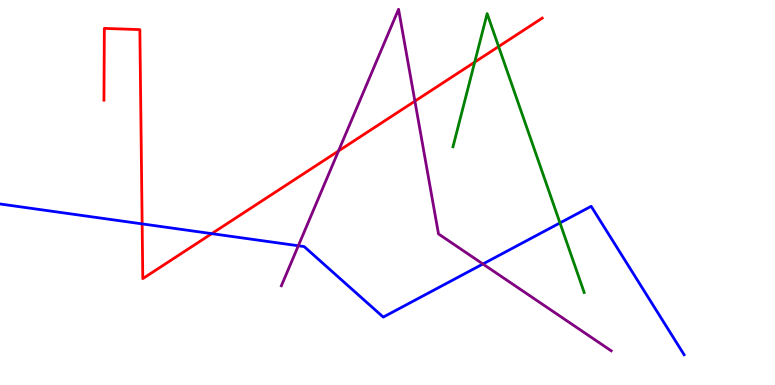[{'lines': ['blue', 'red'], 'intersections': [{'x': 1.83, 'y': 4.18}, {'x': 2.73, 'y': 3.93}]}, {'lines': ['green', 'red'], 'intersections': [{'x': 6.13, 'y': 8.39}, {'x': 6.43, 'y': 8.79}]}, {'lines': ['purple', 'red'], 'intersections': [{'x': 4.37, 'y': 6.08}, {'x': 5.35, 'y': 7.37}]}, {'lines': ['blue', 'green'], 'intersections': [{'x': 7.23, 'y': 4.21}]}, {'lines': ['blue', 'purple'], 'intersections': [{'x': 3.85, 'y': 3.62}, {'x': 6.23, 'y': 3.14}]}, {'lines': ['green', 'purple'], 'intersections': []}]